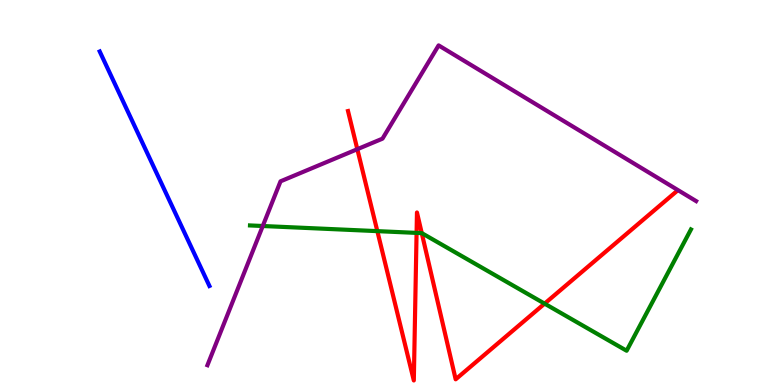[{'lines': ['blue', 'red'], 'intersections': []}, {'lines': ['green', 'red'], 'intersections': [{'x': 4.87, 'y': 4.0}, {'x': 5.38, 'y': 3.95}, {'x': 5.44, 'y': 3.94}, {'x': 7.03, 'y': 2.11}]}, {'lines': ['purple', 'red'], 'intersections': [{'x': 4.61, 'y': 6.12}]}, {'lines': ['blue', 'green'], 'intersections': []}, {'lines': ['blue', 'purple'], 'intersections': []}, {'lines': ['green', 'purple'], 'intersections': [{'x': 3.39, 'y': 4.13}]}]